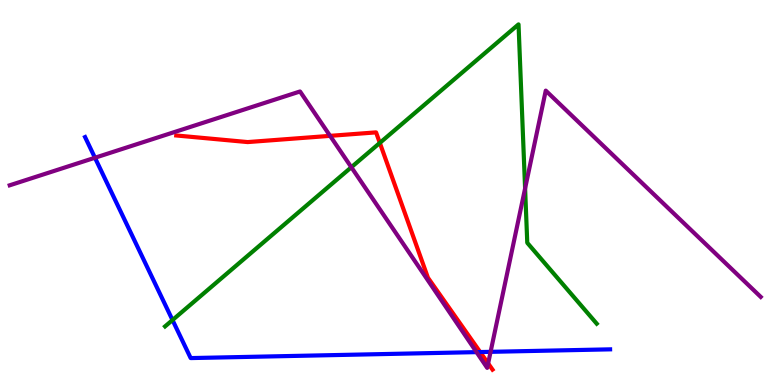[{'lines': ['blue', 'red'], 'intersections': [{'x': 6.2, 'y': 0.856}]}, {'lines': ['green', 'red'], 'intersections': [{'x': 4.9, 'y': 6.29}]}, {'lines': ['purple', 'red'], 'intersections': [{'x': 4.26, 'y': 6.47}, {'x': 6.3, 'y': 0.561}]}, {'lines': ['blue', 'green'], 'intersections': [{'x': 2.23, 'y': 1.69}]}, {'lines': ['blue', 'purple'], 'intersections': [{'x': 1.23, 'y': 5.9}, {'x': 6.15, 'y': 0.854}, {'x': 6.33, 'y': 0.861}]}, {'lines': ['green', 'purple'], 'intersections': [{'x': 4.53, 'y': 5.66}, {'x': 6.78, 'y': 5.1}]}]